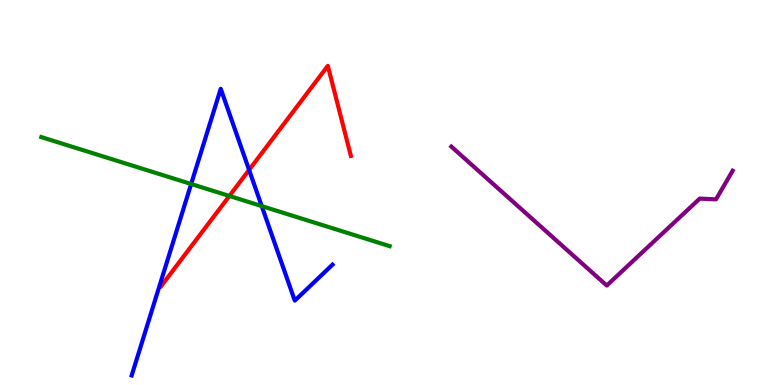[{'lines': ['blue', 'red'], 'intersections': [{'x': 3.21, 'y': 5.59}]}, {'lines': ['green', 'red'], 'intersections': [{'x': 2.96, 'y': 4.91}]}, {'lines': ['purple', 'red'], 'intersections': []}, {'lines': ['blue', 'green'], 'intersections': [{'x': 2.47, 'y': 5.22}, {'x': 3.38, 'y': 4.65}]}, {'lines': ['blue', 'purple'], 'intersections': []}, {'lines': ['green', 'purple'], 'intersections': []}]